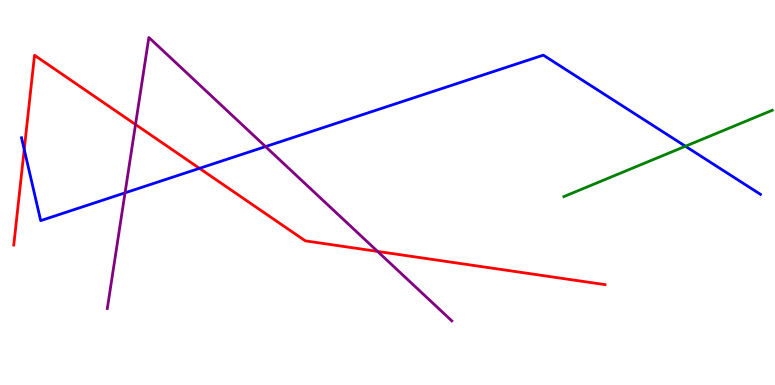[{'lines': ['blue', 'red'], 'intersections': [{'x': 0.313, 'y': 6.12}, {'x': 2.57, 'y': 5.63}]}, {'lines': ['green', 'red'], 'intersections': []}, {'lines': ['purple', 'red'], 'intersections': [{'x': 1.75, 'y': 6.77}, {'x': 4.87, 'y': 3.47}]}, {'lines': ['blue', 'green'], 'intersections': [{'x': 8.84, 'y': 6.2}]}, {'lines': ['blue', 'purple'], 'intersections': [{'x': 1.61, 'y': 4.99}, {'x': 3.43, 'y': 6.19}]}, {'lines': ['green', 'purple'], 'intersections': []}]